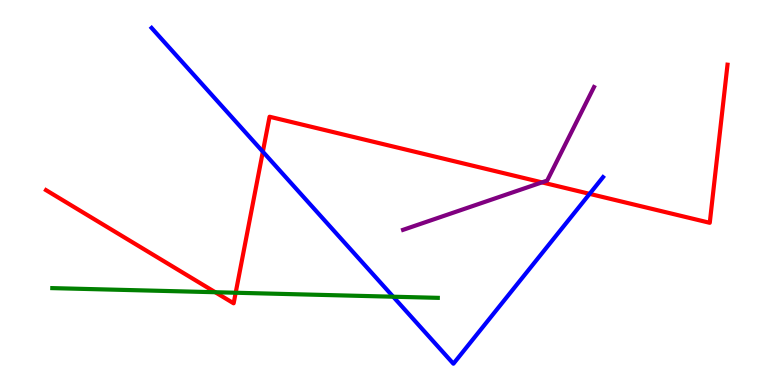[{'lines': ['blue', 'red'], 'intersections': [{'x': 3.39, 'y': 6.06}, {'x': 7.61, 'y': 4.96}]}, {'lines': ['green', 'red'], 'intersections': [{'x': 2.78, 'y': 2.41}, {'x': 3.04, 'y': 2.4}]}, {'lines': ['purple', 'red'], 'intersections': [{'x': 6.99, 'y': 5.26}]}, {'lines': ['blue', 'green'], 'intersections': [{'x': 5.07, 'y': 2.29}]}, {'lines': ['blue', 'purple'], 'intersections': []}, {'lines': ['green', 'purple'], 'intersections': []}]